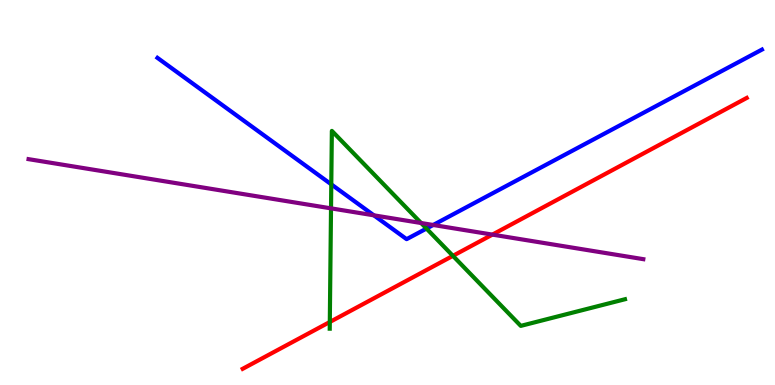[{'lines': ['blue', 'red'], 'intersections': []}, {'lines': ['green', 'red'], 'intersections': [{'x': 4.26, 'y': 1.64}, {'x': 5.84, 'y': 3.35}]}, {'lines': ['purple', 'red'], 'intersections': [{'x': 6.35, 'y': 3.91}]}, {'lines': ['blue', 'green'], 'intersections': [{'x': 4.27, 'y': 5.21}, {'x': 5.5, 'y': 4.06}]}, {'lines': ['blue', 'purple'], 'intersections': [{'x': 4.82, 'y': 4.41}, {'x': 5.59, 'y': 4.16}]}, {'lines': ['green', 'purple'], 'intersections': [{'x': 4.27, 'y': 4.59}, {'x': 5.43, 'y': 4.21}]}]